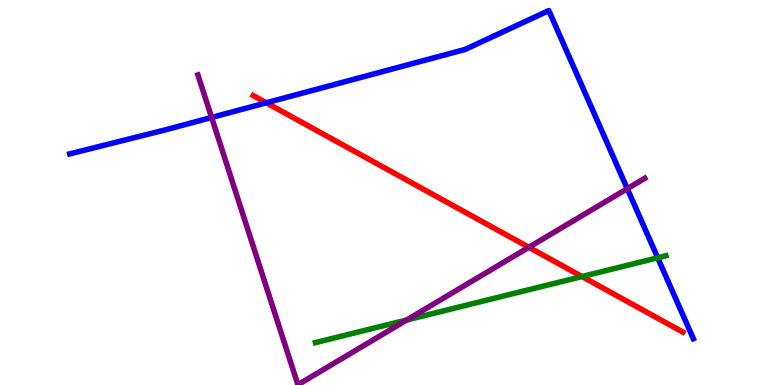[{'lines': ['blue', 'red'], 'intersections': [{'x': 3.44, 'y': 7.33}]}, {'lines': ['green', 'red'], 'intersections': [{'x': 7.51, 'y': 2.82}]}, {'lines': ['purple', 'red'], 'intersections': [{'x': 6.82, 'y': 3.58}]}, {'lines': ['blue', 'green'], 'intersections': [{'x': 8.49, 'y': 3.3}]}, {'lines': ['blue', 'purple'], 'intersections': [{'x': 2.73, 'y': 6.95}, {'x': 8.09, 'y': 5.1}]}, {'lines': ['green', 'purple'], 'intersections': [{'x': 5.25, 'y': 1.69}]}]